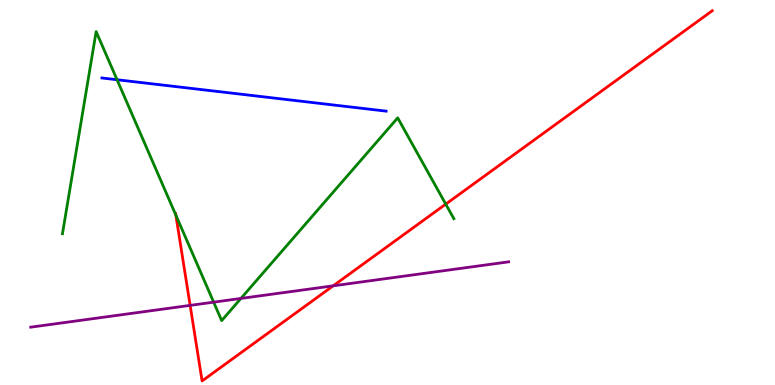[{'lines': ['blue', 'red'], 'intersections': []}, {'lines': ['green', 'red'], 'intersections': [{'x': 2.27, 'y': 4.41}, {'x': 5.75, 'y': 4.7}]}, {'lines': ['purple', 'red'], 'intersections': [{'x': 2.45, 'y': 2.07}, {'x': 4.3, 'y': 2.58}]}, {'lines': ['blue', 'green'], 'intersections': [{'x': 1.51, 'y': 7.93}]}, {'lines': ['blue', 'purple'], 'intersections': []}, {'lines': ['green', 'purple'], 'intersections': [{'x': 2.76, 'y': 2.15}, {'x': 3.11, 'y': 2.25}]}]